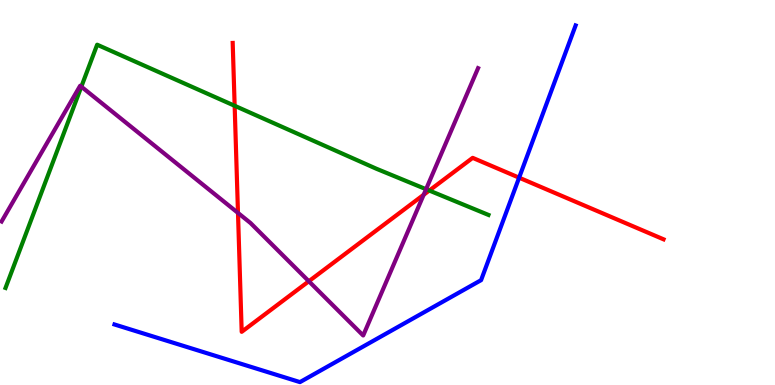[{'lines': ['blue', 'red'], 'intersections': [{'x': 6.7, 'y': 5.39}]}, {'lines': ['green', 'red'], 'intersections': [{'x': 3.03, 'y': 7.25}, {'x': 5.54, 'y': 5.05}]}, {'lines': ['purple', 'red'], 'intersections': [{'x': 3.07, 'y': 4.47}, {'x': 3.99, 'y': 2.69}, {'x': 5.47, 'y': 4.94}]}, {'lines': ['blue', 'green'], 'intersections': []}, {'lines': ['blue', 'purple'], 'intersections': []}, {'lines': ['green', 'purple'], 'intersections': [{'x': 1.05, 'y': 7.75}, {'x': 5.5, 'y': 5.09}]}]